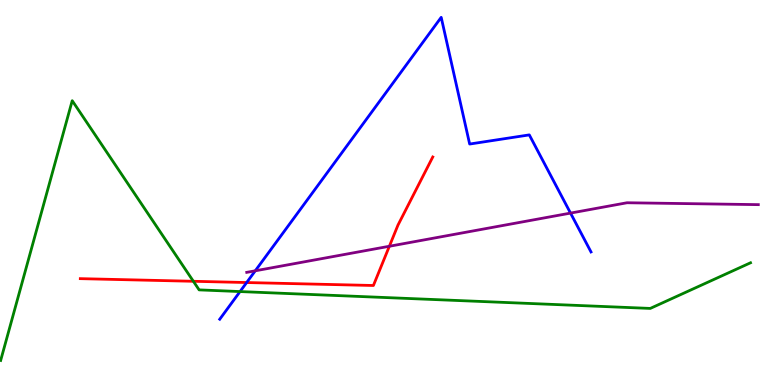[{'lines': ['blue', 'red'], 'intersections': [{'x': 3.18, 'y': 2.66}]}, {'lines': ['green', 'red'], 'intersections': [{'x': 2.5, 'y': 2.69}]}, {'lines': ['purple', 'red'], 'intersections': [{'x': 5.02, 'y': 3.6}]}, {'lines': ['blue', 'green'], 'intersections': [{'x': 3.1, 'y': 2.43}]}, {'lines': ['blue', 'purple'], 'intersections': [{'x': 3.29, 'y': 2.97}, {'x': 7.36, 'y': 4.46}]}, {'lines': ['green', 'purple'], 'intersections': []}]